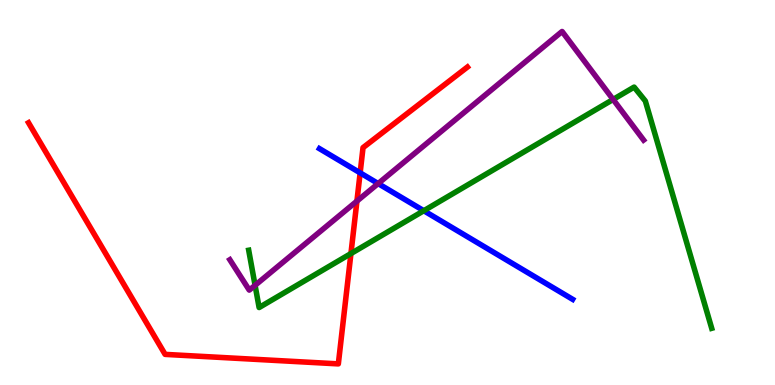[{'lines': ['blue', 'red'], 'intersections': [{'x': 4.65, 'y': 5.51}]}, {'lines': ['green', 'red'], 'intersections': [{'x': 4.53, 'y': 3.41}]}, {'lines': ['purple', 'red'], 'intersections': [{'x': 4.61, 'y': 4.78}]}, {'lines': ['blue', 'green'], 'intersections': [{'x': 5.47, 'y': 4.53}]}, {'lines': ['blue', 'purple'], 'intersections': [{'x': 4.88, 'y': 5.23}]}, {'lines': ['green', 'purple'], 'intersections': [{'x': 3.29, 'y': 2.59}, {'x': 7.91, 'y': 7.42}]}]